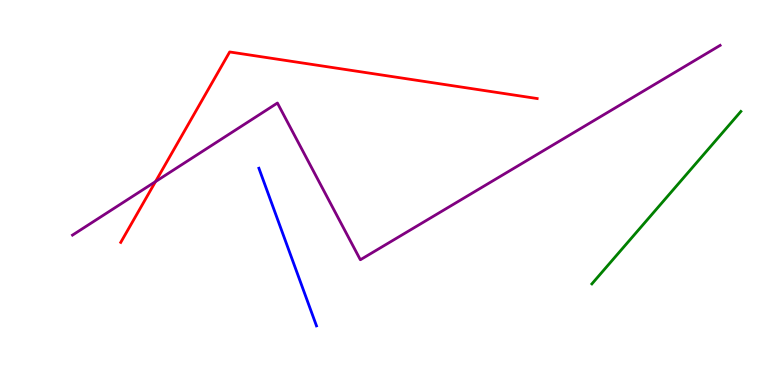[{'lines': ['blue', 'red'], 'intersections': []}, {'lines': ['green', 'red'], 'intersections': []}, {'lines': ['purple', 'red'], 'intersections': [{'x': 2.01, 'y': 5.28}]}, {'lines': ['blue', 'green'], 'intersections': []}, {'lines': ['blue', 'purple'], 'intersections': []}, {'lines': ['green', 'purple'], 'intersections': []}]